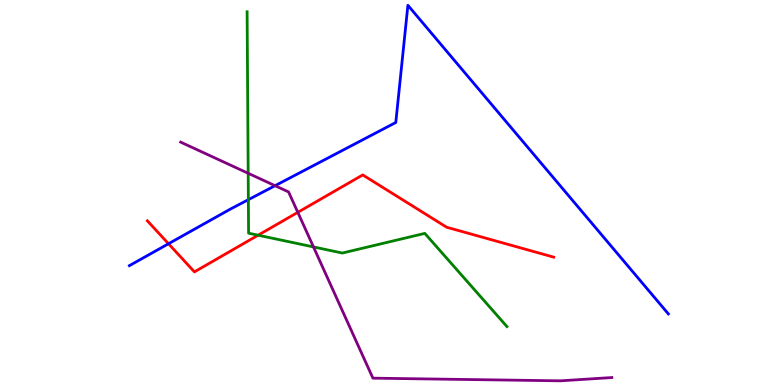[{'lines': ['blue', 'red'], 'intersections': [{'x': 2.17, 'y': 3.67}]}, {'lines': ['green', 'red'], 'intersections': [{'x': 3.33, 'y': 3.89}]}, {'lines': ['purple', 'red'], 'intersections': [{'x': 3.84, 'y': 4.48}]}, {'lines': ['blue', 'green'], 'intersections': [{'x': 3.2, 'y': 4.81}]}, {'lines': ['blue', 'purple'], 'intersections': [{'x': 3.55, 'y': 5.18}]}, {'lines': ['green', 'purple'], 'intersections': [{'x': 3.2, 'y': 5.5}, {'x': 4.04, 'y': 3.59}]}]